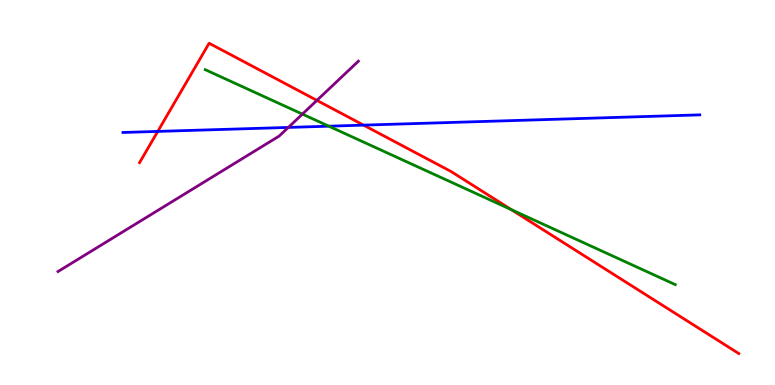[{'lines': ['blue', 'red'], 'intersections': [{'x': 2.04, 'y': 6.59}, {'x': 4.69, 'y': 6.75}]}, {'lines': ['green', 'red'], 'intersections': [{'x': 6.6, 'y': 4.55}]}, {'lines': ['purple', 'red'], 'intersections': [{'x': 4.09, 'y': 7.39}]}, {'lines': ['blue', 'green'], 'intersections': [{'x': 4.24, 'y': 6.72}]}, {'lines': ['blue', 'purple'], 'intersections': [{'x': 3.72, 'y': 6.69}]}, {'lines': ['green', 'purple'], 'intersections': [{'x': 3.9, 'y': 7.04}]}]